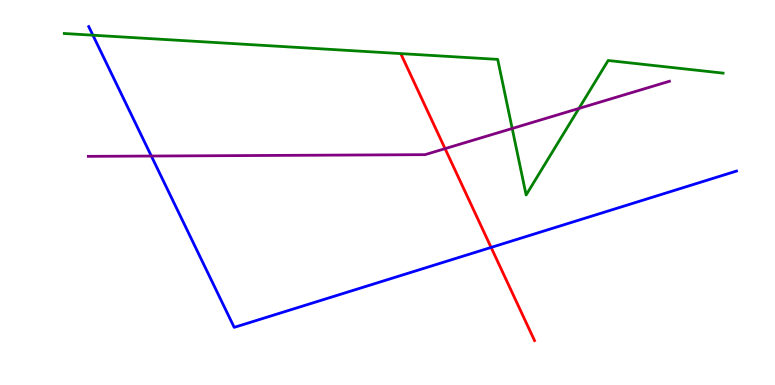[{'lines': ['blue', 'red'], 'intersections': [{'x': 6.34, 'y': 3.57}]}, {'lines': ['green', 'red'], 'intersections': []}, {'lines': ['purple', 'red'], 'intersections': [{'x': 5.74, 'y': 6.14}]}, {'lines': ['blue', 'green'], 'intersections': [{'x': 1.2, 'y': 9.09}]}, {'lines': ['blue', 'purple'], 'intersections': [{'x': 1.95, 'y': 5.95}]}, {'lines': ['green', 'purple'], 'intersections': [{'x': 6.61, 'y': 6.66}, {'x': 7.47, 'y': 7.18}]}]